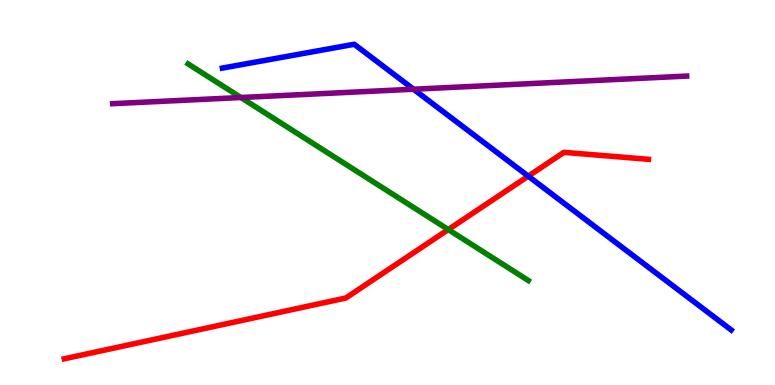[{'lines': ['blue', 'red'], 'intersections': [{'x': 6.82, 'y': 5.42}]}, {'lines': ['green', 'red'], 'intersections': [{'x': 5.78, 'y': 4.04}]}, {'lines': ['purple', 'red'], 'intersections': []}, {'lines': ['blue', 'green'], 'intersections': []}, {'lines': ['blue', 'purple'], 'intersections': [{'x': 5.34, 'y': 7.68}]}, {'lines': ['green', 'purple'], 'intersections': [{'x': 3.11, 'y': 7.47}]}]